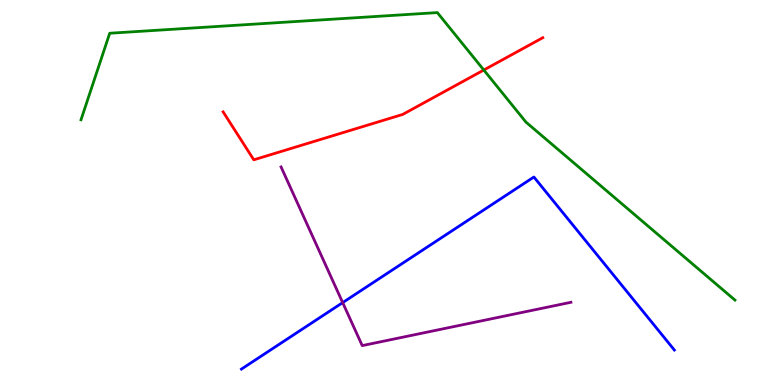[{'lines': ['blue', 'red'], 'intersections': []}, {'lines': ['green', 'red'], 'intersections': [{'x': 6.24, 'y': 8.18}]}, {'lines': ['purple', 'red'], 'intersections': []}, {'lines': ['blue', 'green'], 'intersections': []}, {'lines': ['blue', 'purple'], 'intersections': [{'x': 4.42, 'y': 2.14}]}, {'lines': ['green', 'purple'], 'intersections': []}]